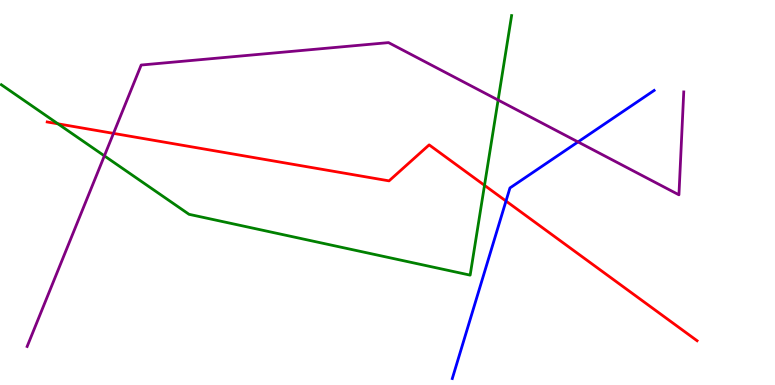[{'lines': ['blue', 'red'], 'intersections': [{'x': 6.53, 'y': 4.78}]}, {'lines': ['green', 'red'], 'intersections': [{'x': 0.748, 'y': 6.78}, {'x': 6.25, 'y': 5.19}]}, {'lines': ['purple', 'red'], 'intersections': [{'x': 1.46, 'y': 6.54}]}, {'lines': ['blue', 'green'], 'intersections': []}, {'lines': ['blue', 'purple'], 'intersections': [{'x': 7.46, 'y': 6.31}]}, {'lines': ['green', 'purple'], 'intersections': [{'x': 1.35, 'y': 5.95}, {'x': 6.43, 'y': 7.4}]}]